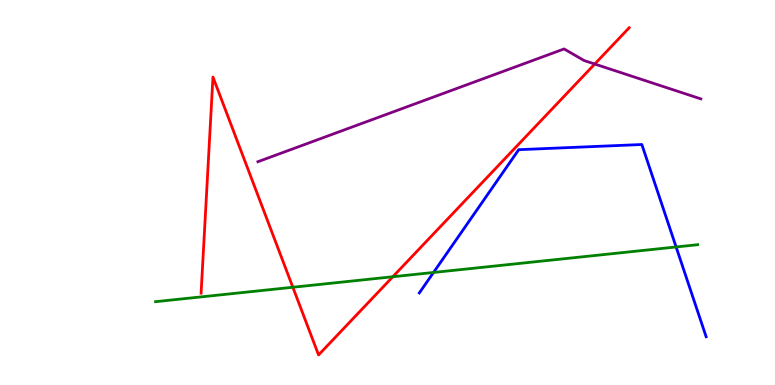[{'lines': ['blue', 'red'], 'intersections': []}, {'lines': ['green', 'red'], 'intersections': [{'x': 3.78, 'y': 2.54}, {'x': 5.07, 'y': 2.81}]}, {'lines': ['purple', 'red'], 'intersections': [{'x': 7.67, 'y': 8.34}]}, {'lines': ['blue', 'green'], 'intersections': [{'x': 5.59, 'y': 2.92}, {'x': 8.72, 'y': 3.59}]}, {'lines': ['blue', 'purple'], 'intersections': []}, {'lines': ['green', 'purple'], 'intersections': []}]